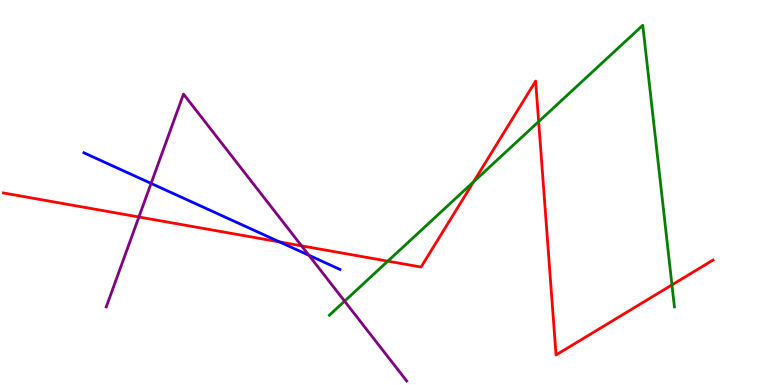[{'lines': ['blue', 'red'], 'intersections': [{'x': 3.61, 'y': 3.72}]}, {'lines': ['green', 'red'], 'intersections': [{'x': 5.0, 'y': 3.22}, {'x': 6.11, 'y': 5.28}, {'x': 6.95, 'y': 6.84}, {'x': 8.67, 'y': 2.6}]}, {'lines': ['purple', 'red'], 'intersections': [{'x': 1.79, 'y': 4.36}, {'x': 3.89, 'y': 3.61}]}, {'lines': ['blue', 'green'], 'intersections': []}, {'lines': ['blue', 'purple'], 'intersections': [{'x': 1.95, 'y': 5.24}, {'x': 3.99, 'y': 3.37}]}, {'lines': ['green', 'purple'], 'intersections': [{'x': 4.45, 'y': 2.18}]}]